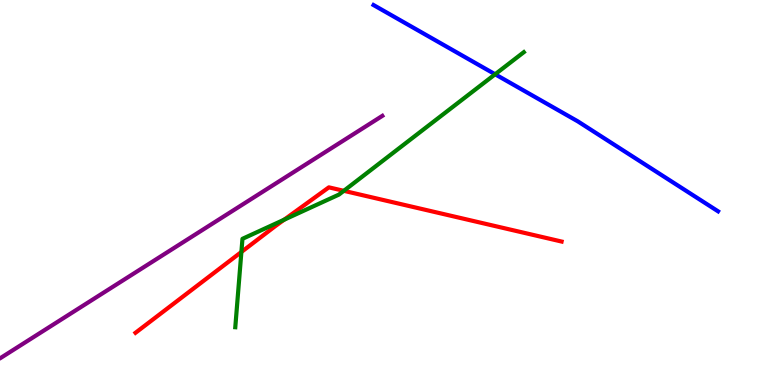[{'lines': ['blue', 'red'], 'intersections': []}, {'lines': ['green', 'red'], 'intersections': [{'x': 3.11, 'y': 3.45}, {'x': 3.67, 'y': 4.29}, {'x': 4.44, 'y': 5.04}]}, {'lines': ['purple', 'red'], 'intersections': []}, {'lines': ['blue', 'green'], 'intersections': [{'x': 6.39, 'y': 8.07}]}, {'lines': ['blue', 'purple'], 'intersections': []}, {'lines': ['green', 'purple'], 'intersections': []}]